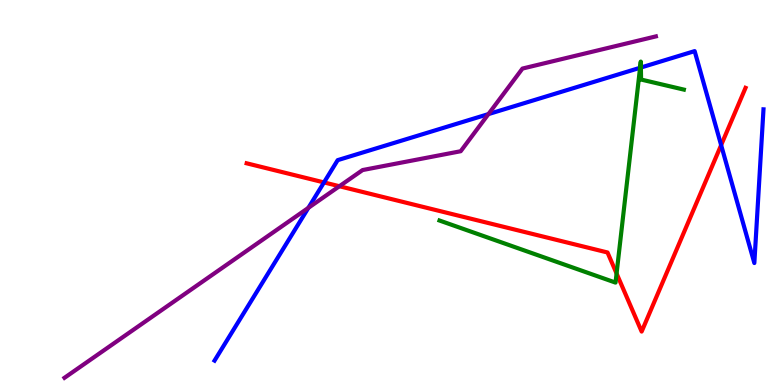[{'lines': ['blue', 'red'], 'intersections': [{'x': 4.18, 'y': 5.26}, {'x': 9.3, 'y': 6.23}]}, {'lines': ['green', 'red'], 'intersections': [{'x': 7.96, 'y': 2.9}]}, {'lines': ['purple', 'red'], 'intersections': [{'x': 4.38, 'y': 5.16}]}, {'lines': ['blue', 'green'], 'intersections': [{'x': 8.26, 'y': 8.24}, {'x': 8.27, 'y': 8.25}]}, {'lines': ['blue', 'purple'], 'intersections': [{'x': 3.98, 'y': 4.6}, {'x': 6.3, 'y': 7.04}]}, {'lines': ['green', 'purple'], 'intersections': []}]